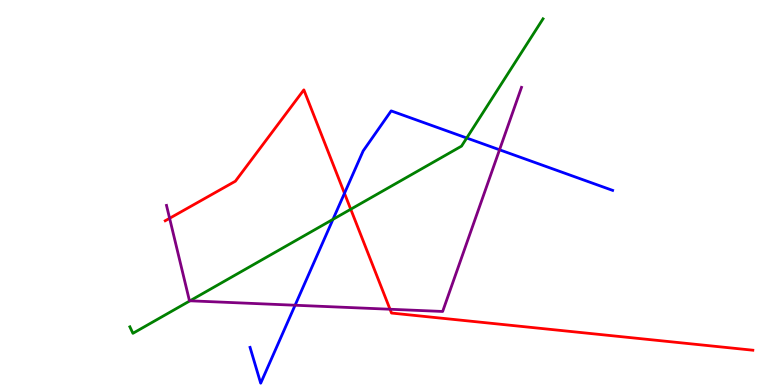[{'lines': ['blue', 'red'], 'intersections': [{'x': 4.44, 'y': 4.98}]}, {'lines': ['green', 'red'], 'intersections': [{'x': 4.53, 'y': 4.57}]}, {'lines': ['purple', 'red'], 'intersections': [{'x': 2.19, 'y': 4.33}, {'x': 5.03, 'y': 1.97}]}, {'lines': ['blue', 'green'], 'intersections': [{'x': 4.3, 'y': 4.3}, {'x': 6.02, 'y': 6.42}]}, {'lines': ['blue', 'purple'], 'intersections': [{'x': 3.81, 'y': 2.07}, {'x': 6.45, 'y': 6.11}]}, {'lines': ['green', 'purple'], 'intersections': [{'x': 2.45, 'y': 2.19}]}]